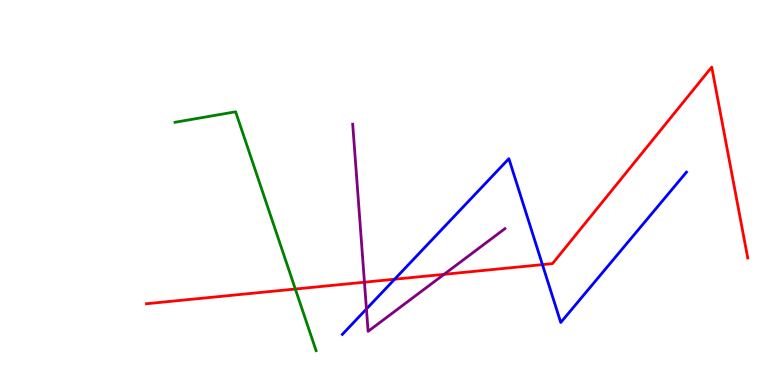[{'lines': ['blue', 'red'], 'intersections': [{'x': 5.09, 'y': 2.75}, {'x': 7.0, 'y': 3.13}]}, {'lines': ['green', 'red'], 'intersections': [{'x': 3.81, 'y': 2.49}]}, {'lines': ['purple', 'red'], 'intersections': [{'x': 4.7, 'y': 2.67}, {'x': 5.73, 'y': 2.87}]}, {'lines': ['blue', 'green'], 'intersections': []}, {'lines': ['blue', 'purple'], 'intersections': [{'x': 4.73, 'y': 1.97}]}, {'lines': ['green', 'purple'], 'intersections': []}]